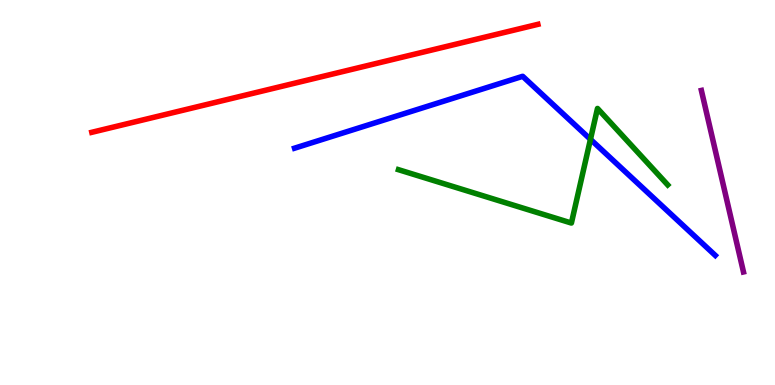[{'lines': ['blue', 'red'], 'intersections': []}, {'lines': ['green', 'red'], 'intersections': []}, {'lines': ['purple', 'red'], 'intersections': []}, {'lines': ['blue', 'green'], 'intersections': [{'x': 7.62, 'y': 6.38}]}, {'lines': ['blue', 'purple'], 'intersections': []}, {'lines': ['green', 'purple'], 'intersections': []}]